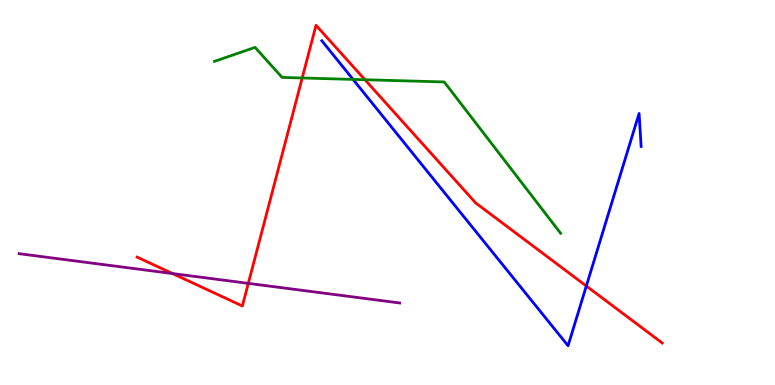[{'lines': ['blue', 'red'], 'intersections': [{'x': 7.57, 'y': 2.57}]}, {'lines': ['green', 'red'], 'intersections': [{'x': 3.9, 'y': 7.97}, {'x': 4.71, 'y': 7.93}]}, {'lines': ['purple', 'red'], 'intersections': [{'x': 2.23, 'y': 2.89}, {'x': 3.2, 'y': 2.64}]}, {'lines': ['blue', 'green'], 'intersections': [{'x': 4.56, 'y': 7.94}]}, {'lines': ['blue', 'purple'], 'intersections': []}, {'lines': ['green', 'purple'], 'intersections': []}]